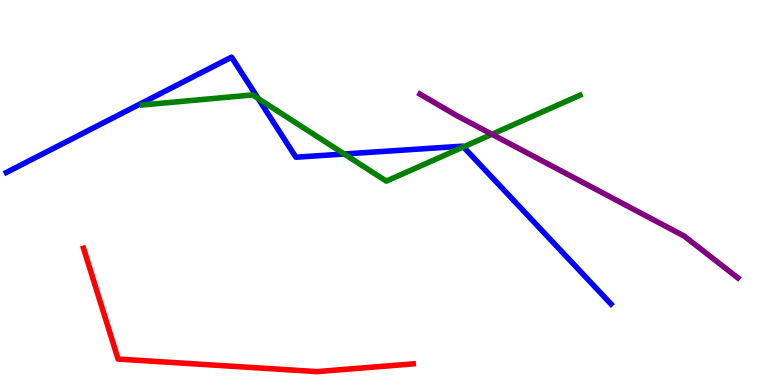[{'lines': ['blue', 'red'], 'intersections': []}, {'lines': ['green', 'red'], 'intersections': []}, {'lines': ['purple', 'red'], 'intersections': []}, {'lines': ['blue', 'green'], 'intersections': [{'x': 3.33, 'y': 7.44}, {'x': 4.44, 'y': 6.0}, {'x': 5.98, 'y': 6.18}]}, {'lines': ['blue', 'purple'], 'intersections': []}, {'lines': ['green', 'purple'], 'intersections': [{'x': 6.35, 'y': 6.51}]}]